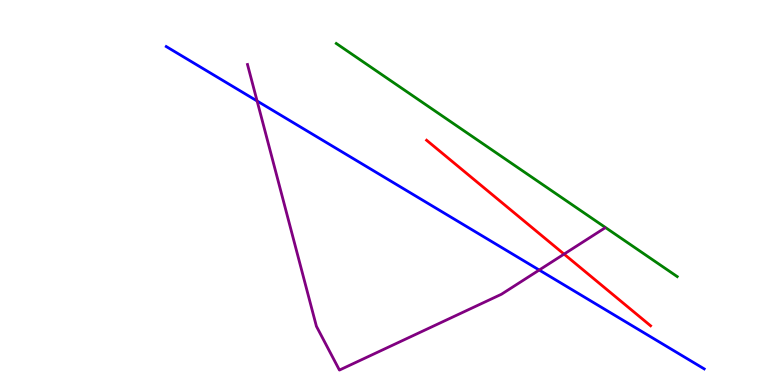[{'lines': ['blue', 'red'], 'intersections': []}, {'lines': ['green', 'red'], 'intersections': []}, {'lines': ['purple', 'red'], 'intersections': [{'x': 7.28, 'y': 3.4}]}, {'lines': ['blue', 'green'], 'intersections': []}, {'lines': ['blue', 'purple'], 'intersections': [{'x': 3.32, 'y': 7.38}, {'x': 6.96, 'y': 2.99}]}, {'lines': ['green', 'purple'], 'intersections': []}]